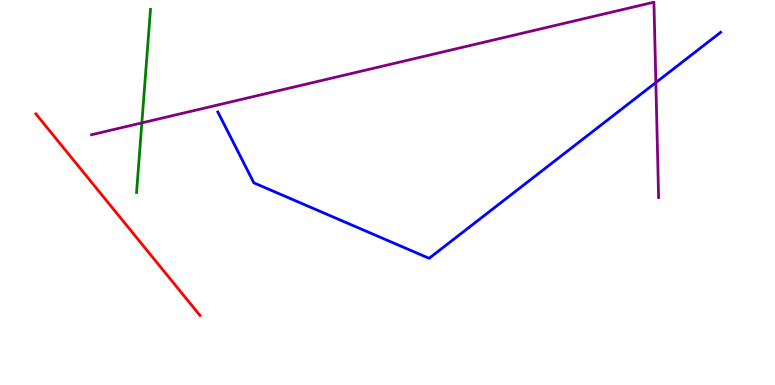[{'lines': ['blue', 'red'], 'intersections': []}, {'lines': ['green', 'red'], 'intersections': []}, {'lines': ['purple', 'red'], 'intersections': []}, {'lines': ['blue', 'green'], 'intersections': []}, {'lines': ['blue', 'purple'], 'intersections': [{'x': 8.46, 'y': 7.86}]}, {'lines': ['green', 'purple'], 'intersections': [{'x': 1.83, 'y': 6.81}]}]